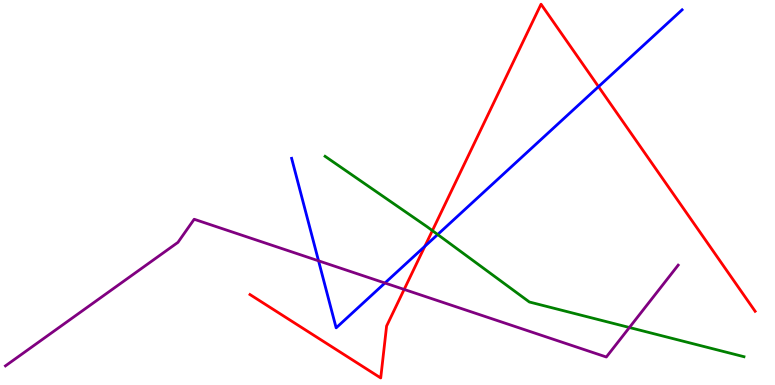[{'lines': ['blue', 'red'], 'intersections': [{'x': 5.48, 'y': 3.6}, {'x': 7.72, 'y': 7.75}]}, {'lines': ['green', 'red'], 'intersections': [{'x': 5.58, 'y': 4.01}]}, {'lines': ['purple', 'red'], 'intersections': [{'x': 5.21, 'y': 2.48}]}, {'lines': ['blue', 'green'], 'intersections': [{'x': 5.65, 'y': 3.91}]}, {'lines': ['blue', 'purple'], 'intersections': [{'x': 4.11, 'y': 3.23}, {'x': 4.97, 'y': 2.65}]}, {'lines': ['green', 'purple'], 'intersections': [{'x': 8.12, 'y': 1.49}]}]